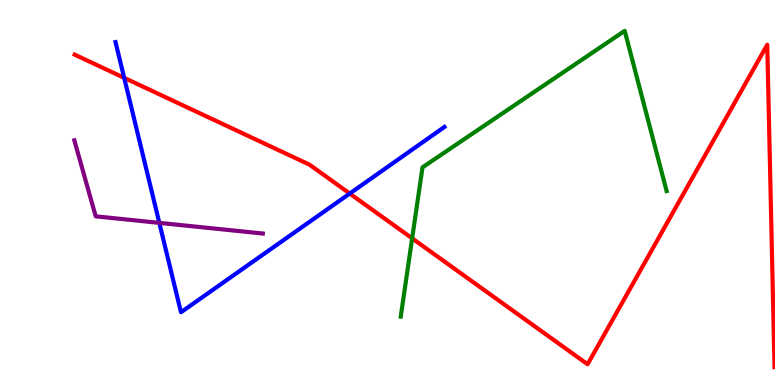[{'lines': ['blue', 'red'], 'intersections': [{'x': 1.6, 'y': 7.98}, {'x': 4.51, 'y': 4.97}]}, {'lines': ['green', 'red'], 'intersections': [{'x': 5.32, 'y': 3.81}]}, {'lines': ['purple', 'red'], 'intersections': []}, {'lines': ['blue', 'green'], 'intersections': []}, {'lines': ['blue', 'purple'], 'intersections': [{'x': 2.06, 'y': 4.21}]}, {'lines': ['green', 'purple'], 'intersections': []}]